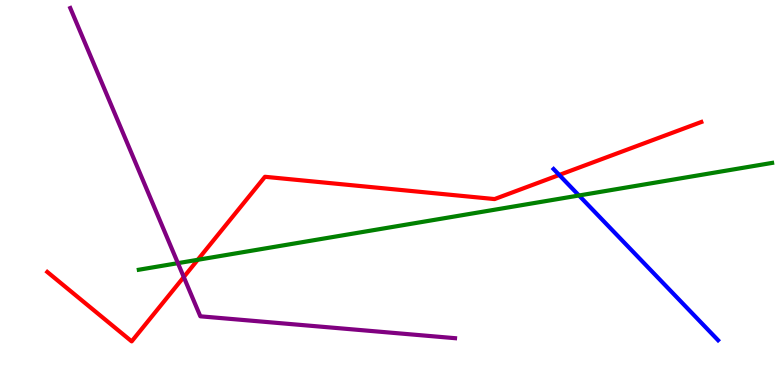[{'lines': ['blue', 'red'], 'intersections': [{'x': 7.22, 'y': 5.46}]}, {'lines': ['green', 'red'], 'intersections': [{'x': 2.55, 'y': 3.25}]}, {'lines': ['purple', 'red'], 'intersections': [{'x': 2.37, 'y': 2.8}]}, {'lines': ['blue', 'green'], 'intersections': [{'x': 7.47, 'y': 4.92}]}, {'lines': ['blue', 'purple'], 'intersections': []}, {'lines': ['green', 'purple'], 'intersections': [{'x': 2.3, 'y': 3.16}]}]